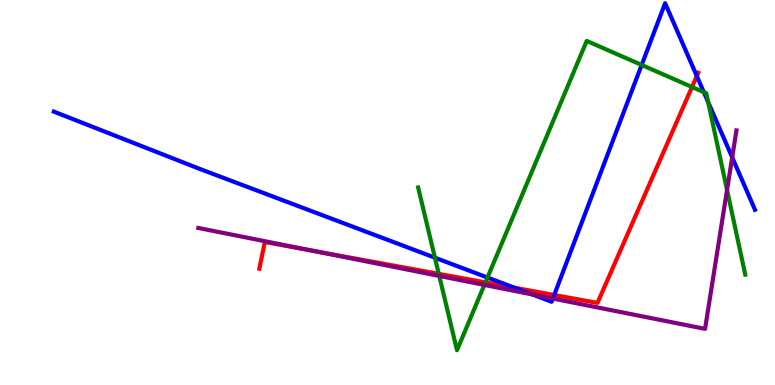[{'lines': ['blue', 'red'], 'intersections': [{'x': 6.64, 'y': 2.53}, {'x': 7.15, 'y': 2.34}, {'x': 8.99, 'y': 8.02}]}, {'lines': ['green', 'red'], 'intersections': [{'x': 5.66, 'y': 2.89}, {'x': 6.26, 'y': 2.66}, {'x': 8.93, 'y': 7.74}]}, {'lines': ['purple', 'red'], 'intersections': [{'x': 4.07, 'y': 3.47}]}, {'lines': ['blue', 'green'], 'intersections': [{'x': 5.61, 'y': 3.31}, {'x': 6.29, 'y': 2.79}, {'x': 8.28, 'y': 8.31}, {'x': 9.08, 'y': 7.61}, {'x': 9.14, 'y': 7.35}]}, {'lines': ['blue', 'purple'], 'intersections': [{'x': 6.87, 'y': 2.35}, {'x': 7.13, 'y': 2.25}, {'x': 9.45, 'y': 5.91}]}, {'lines': ['green', 'purple'], 'intersections': [{'x': 5.67, 'y': 2.83}, {'x': 6.25, 'y': 2.6}, {'x': 9.38, 'y': 5.07}]}]